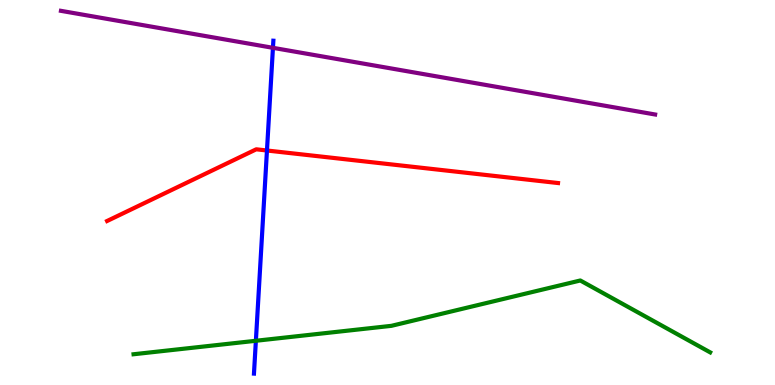[{'lines': ['blue', 'red'], 'intersections': [{'x': 3.44, 'y': 6.09}]}, {'lines': ['green', 'red'], 'intersections': []}, {'lines': ['purple', 'red'], 'intersections': []}, {'lines': ['blue', 'green'], 'intersections': [{'x': 3.3, 'y': 1.15}]}, {'lines': ['blue', 'purple'], 'intersections': [{'x': 3.52, 'y': 8.76}]}, {'lines': ['green', 'purple'], 'intersections': []}]